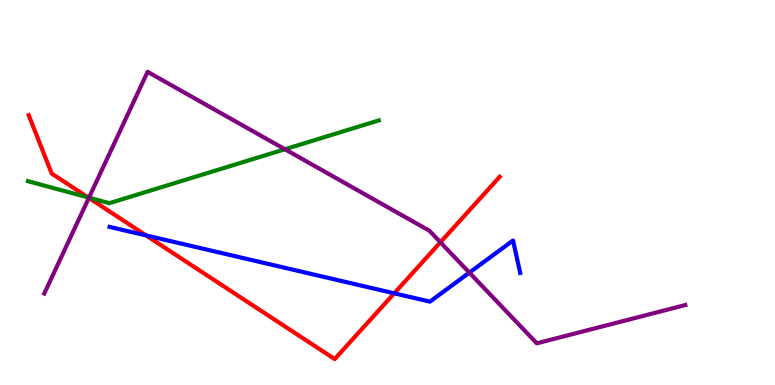[{'lines': ['blue', 'red'], 'intersections': [{'x': 1.89, 'y': 3.88}, {'x': 5.09, 'y': 2.38}]}, {'lines': ['green', 'red'], 'intersections': [{'x': 1.14, 'y': 4.87}]}, {'lines': ['purple', 'red'], 'intersections': [{'x': 1.15, 'y': 4.86}, {'x': 5.68, 'y': 3.71}]}, {'lines': ['blue', 'green'], 'intersections': []}, {'lines': ['blue', 'purple'], 'intersections': [{'x': 6.06, 'y': 2.92}]}, {'lines': ['green', 'purple'], 'intersections': [{'x': 1.15, 'y': 4.87}, {'x': 3.68, 'y': 6.12}]}]